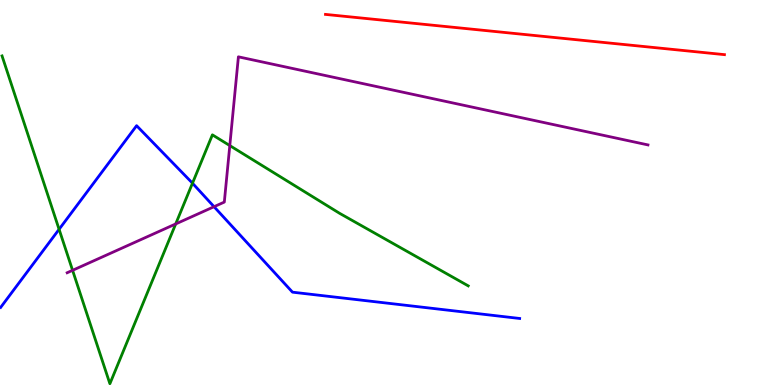[{'lines': ['blue', 'red'], 'intersections': []}, {'lines': ['green', 'red'], 'intersections': []}, {'lines': ['purple', 'red'], 'intersections': []}, {'lines': ['blue', 'green'], 'intersections': [{'x': 0.762, 'y': 4.04}, {'x': 2.48, 'y': 5.24}]}, {'lines': ['blue', 'purple'], 'intersections': [{'x': 2.76, 'y': 4.63}]}, {'lines': ['green', 'purple'], 'intersections': [{'x': 0.937, 'y': 2.98}, {'x': 2.27, 'y': 4.18}, {'x': 2.97, 'y': 6.22}]}]